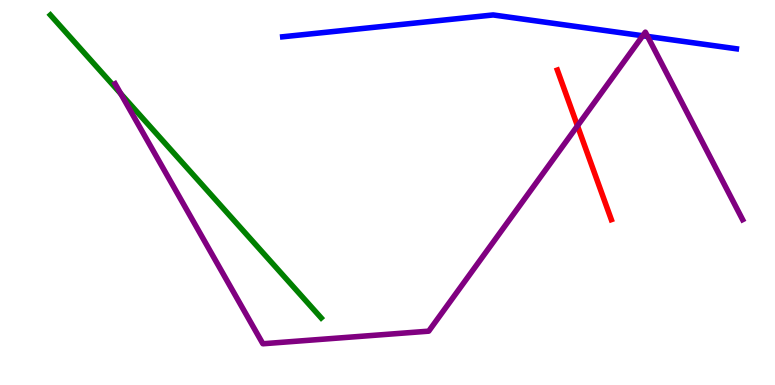[{'lines': ['blue', 'red'], 'intersections': []}, {'lines': ['green', 'red'], 'intersections': []}, {'lines': ['purple', 'red'], 'intersections': [{'x': 7.45, 'y': 6.73}]}, {'lines': ['blue', 'green'], 'intersections': []}, {'lines': ['blue', 'purple'], 'intersections': [{'x': 8.29, 'y': 9.07}, {'x': 8.36, 'y': 9.05}]}, {'lines': ['green', 'purple'], 'intersections': [{'x': 1.56, 'y': 7.57}]}]